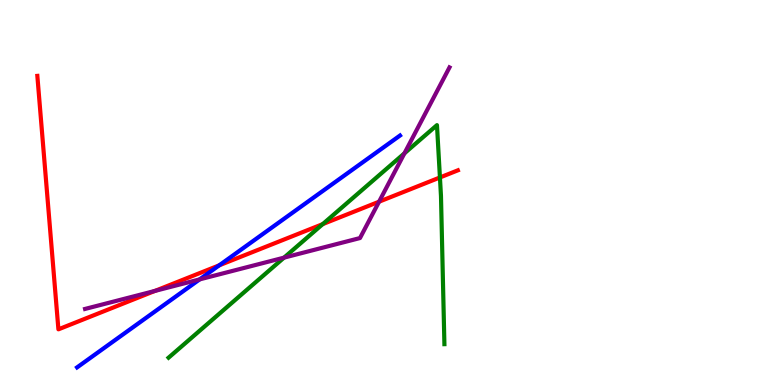[{'lines': ['blue', 'red'], 'intersections': [{'x': 2.83, 'y': 3.11}]}, {'lines': ['green', 'red'], 'intersections': [{'x': 4.16, 'y': 4.18}, {'x': 5.68, 'y': 5.39}]}, {'lines': ['purple', 'red'], 'intersections': [{'x': 2.0, 'y': 2.44}, {'x': 4.89, 'y': 4.76}]}, {'lines': ['blue', 'green'], 'intersections': []}, {'lines': ['blue', 'purple'], 'intersections': [{'x': 2.58, 'y': 2.74}]}, {'lines': ['green', 'purple'], 'intersections': [{'x': 3.66, 'y': 3.31}, {'x': 5.22, 'y': 6.02}]}]